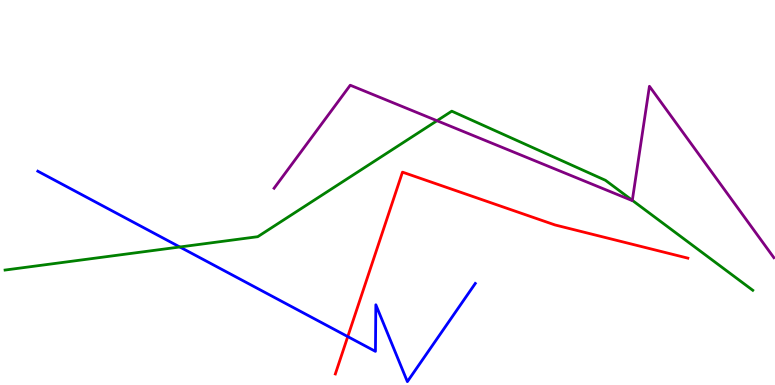[{'lines': ['blue', 'red'], 'intersections': [{'x': 4.49, 'y': 1.26}]}, {'lines': ['green', 'red'], 'intersections': []}, {'lines': ['purple', 'red'], 'intersections': []}, {'lines': ['blue', 'green'], 'intersections': [{'x': 2.32, 'y': 3.58}]}, {'lines': ['blue', 'purple'], 'intersections': []}, {'lines': ['green', 'purple'], 'intersections': [{'x': 5.64, 'y': 6.86}, {'x': 8.16, 'y': 4.8}]}]